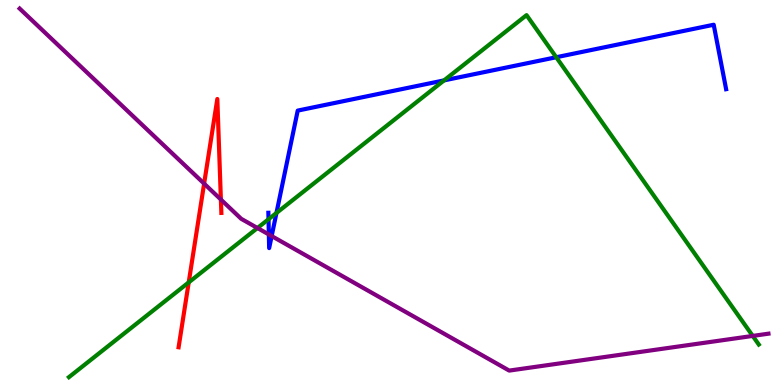[{'lines': ['blue', 'red'], 'intersections': []}, {'lines': ['green', 'red'], 'intersections': [{'x': 2.44, 'y': 2.67}]}, {'lines': ['purple', 'red'], 'intersections': [{'x': 2.63, 'y': 5.23}, {'x': 2.85, 'y': 4.82}]}, {'lines': ['blue', 'green'], 'intersections': [{'x': 3.46, 'y': 4.3}, {'x': 3.57, 'y': 4.47}, {'x': 5.73, 'y': 7.91}, {'x': 7.18, 'y': 8.51}]}, {'lines': ['blue', 'purple'], 'intersections': [{'x': 3.47, 'y': 3.91}, {'x': 3.51, 'y': 3.87}]}, {'lines': ['green', 'purple'], 'intersections': [{'x': 3.32, 'y': 4.08}, {'x': 9.71, 'y': 1.27}]}]